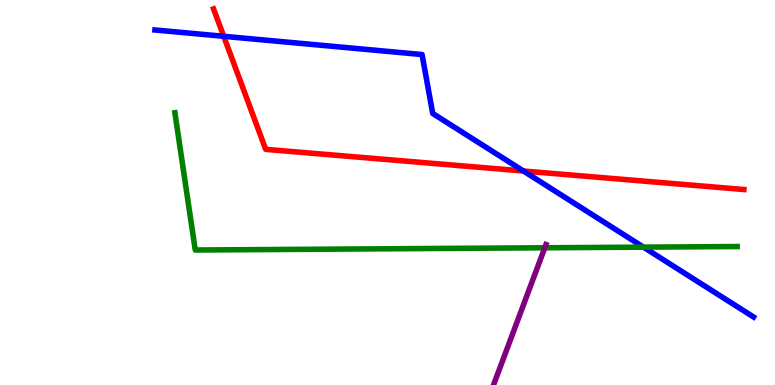[{'lines': ['blue', 'red'], 'intersections': [{'x': 2.89, 'y': 9.06}, {'x': 6.75, 'y': 5.56}]}, {'lines': ['green', 'red'], 'intersections': []}, {'lines': ['purple', 'red'], 'intersections': []}, {'lines': ['blue', 'green'], 'intersections': [{'x': 8.3, 'y': 3.58}]}, {'lines': ['blue', 'purple'], 'intersections': []}, {'lines': ['green', 'purple'], 'intersections': [{'x': 7.03, 'y': 3.56}]}]